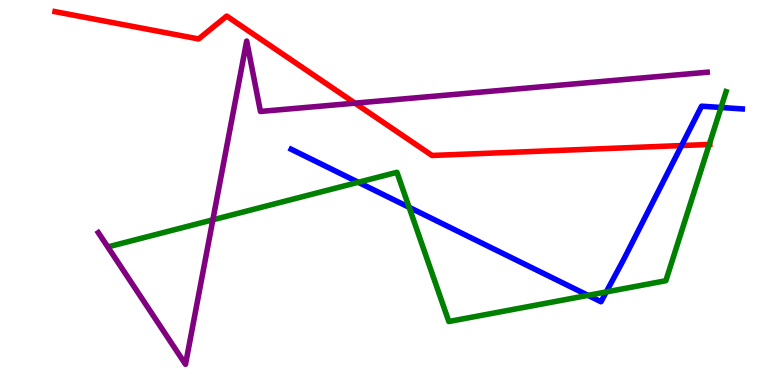[{'lines': ['blue', 'red'], 'intersections': [{'x': 8.79, 'y': 6.22}]}, {'lines': ['green', 'red'], 'intersections': [{'x': 9.15, 'y': 6.25}]}, {'lines': ['purple', 'red'], 'intersections': [{'x': 4.58, 'y': 7.32}]}, {'lines': ['blue', 'green'], 'intersections': [{'x': 4.62, 'y': 5.27}, {'x': 5.28, 'y': 4.62}, {'x': 7.59, 'y': 2.33}, {'x': 7.82, 'y': 2.42}, {'x': 9.3, 'y': 7.21}]}, {'lines': ['blue', 'purple'], 'intersections': []}, {'lines': ['green', 'purple'], 'intersections': [{'x': 2.75, 'y': 4.29}]}]